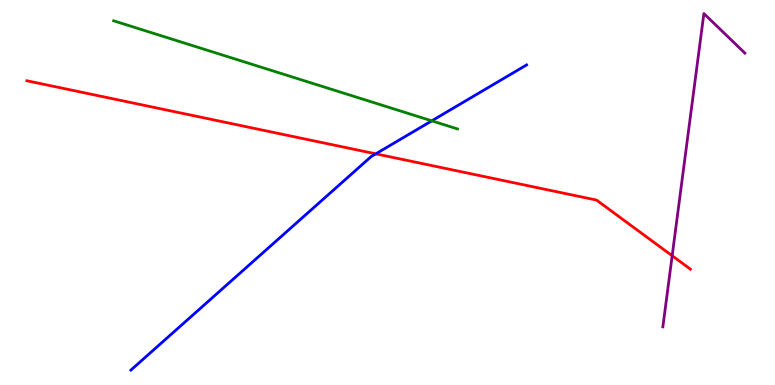[{'lines': ['blue', 'red'], 'intersections': [{'x': 4.85, 'y': 6.0}]}, {'lines': ['green', 'red'], 'intersections': []}, {'lines': ['purple', 'red'], 'intersections': [{'x': 8.67, 'y': 3.36}]}, {'lines': ['blue', 'green'], 'intersections': [{'x': 5.57, 'y': 6.86}]}, {'lines': ['blue', 'purple'], 'intersections': []}, {'lines': ['green', 'purple'], 'intersections': []}]